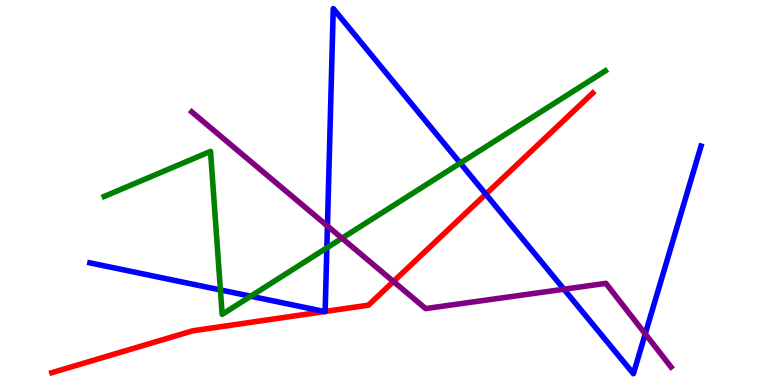[{'lines': ['blue', 'red'], 'intersections': [{'x': 4.19, 'y': 1.91}, {'x': 4.2, 'y': 1.91}, {'x': 6.27, 'y': 4.96}]}, {'lines': ['green', 'red'], 'intersections': []}, {'lines': ['purple', 'red'], 'intersections': [{'x': 5.08, 'y': 2.69}]}, {'lines': ['blue', 'green'], 'intersections': [{'x': 2.84, 'y': 2.47}, {'x': 3.23, 'y': 2.31}, {'x': 4.22, 'y': 3.56}, {'x': 5.94, 'y': 5.76}]}, {'lines': ['blue', 'purple'], 'intersections': [{'x': 4.23, 'y': 4.13}, {'x': 7.28, 'y': 2.49}, {'x': 8.33, 'y': 1.33}]}, {'lines': ['green', 'purple'], 'intersections': [{'x': 4.41, 'y': 3.81}]}]